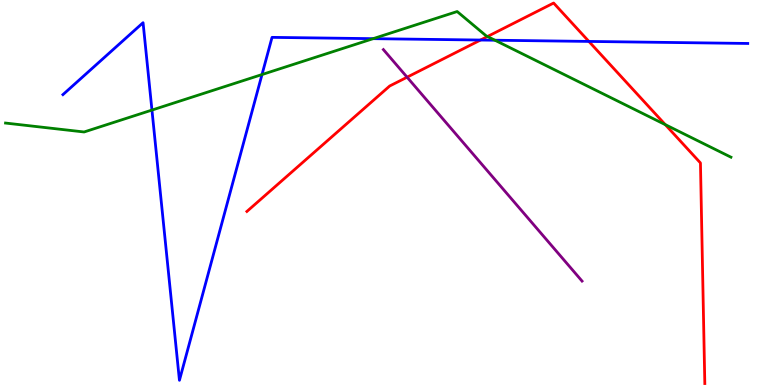[{'lines': ['blue', 'red'], 'intersections': [{'x': 6.2, 'y': 8.96}, {'x': 7.6, 'y': 8.92}]}, {'lines': ['green', 'red'], 'intersections': [{'x': 6.29, 'y': 9.05}, {'x': 8.58, 'y': 6.76}]}, {'lines': ['purple', 'red'], 'intersections': [{'x': 5.25, 'y': 7.99}]}, {'lines': ['blue', 'green'], 'intersections': [{'x': 1.96, 'y': 7.14}, {'x': 3.38, 'y': 8.06}, {'x': 4.81, 'y': 9.0}, {'x': 6.39, 'y': 8.96}]}, {'lines': ['blue', 'purple'], 'intersections': []}, {'lines': ['green', 'purple'], 'intersections': []}]